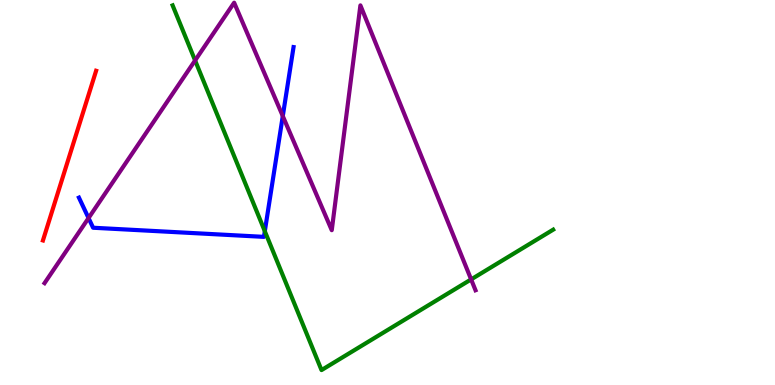[{'lines': ['blue', 'red'], 'intersections': []}, {'lines': ['green', 'red'], 'intersections': []}, {'lines': ['purple', 'red'], 'intersections': []}, {'lines': ['blue', 'green'], 'intersections': [{'x': 3.42, 'y': 3.99}]}, {'lines': ['blue', 'purple'], 'intersections': [{'x': 1.14, 'y': 4.34}, {'x': 3.65, 'y': 6.99}]}, {'lines': ['green', 'purple'], 'intersections': [{'x': 2.52, 'y': 8.43}, {'x': 6.08, 'y': 2.74}]}]